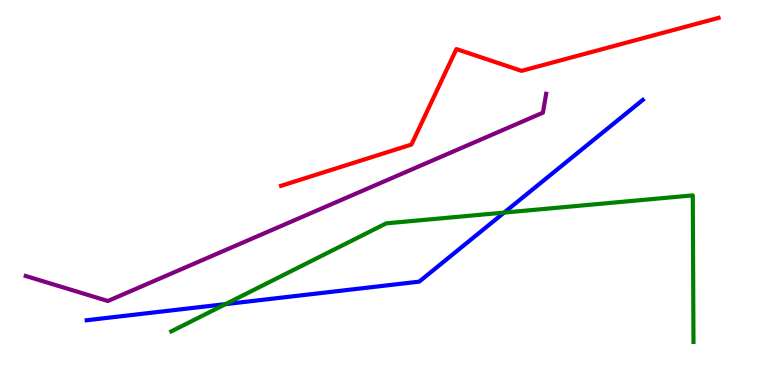[{'lines': ['blue', 'red'], 'intersections': []}, {'lines': ['green', 'red'], 'intersections': []}, {'lines': ['purple', 'red'], 'intersections': []}, {'lines': ['blue', 'green'], 'intersections': [{'x': 2.91, 'y': 2.1}, {'x': 6.51, 'y': 4.48}]}, {'lines': ['blue', 'purple'], 'intersections': []}, {'lines': ['green', 'purple'], 'intersections': []}]